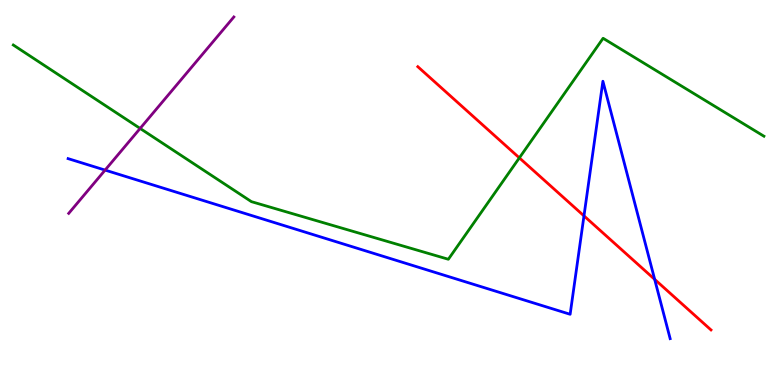[{'lines': ['blue', 'red'], 'intersections': [{'x': 7.54, 'y': 4.39}, {'x': 8.45, 'y': 2.74}]}, {'lines': ['green', 'red'], 'intersections': [{'x': 6.7, 'y': 5.9}]}, {'lines': ['purple', 'red'], 'intersections': []}, {'lines': ['blue', 'green'], 'intersections': []}, {'lines': ['blue', 'purple'], 'intersections': [{'x': 1.36, 'y': 5.58}]}, {'lines': ['green', 'purple'], 'intersections': [{'x': 1.81, 'y': 6.66}]}]